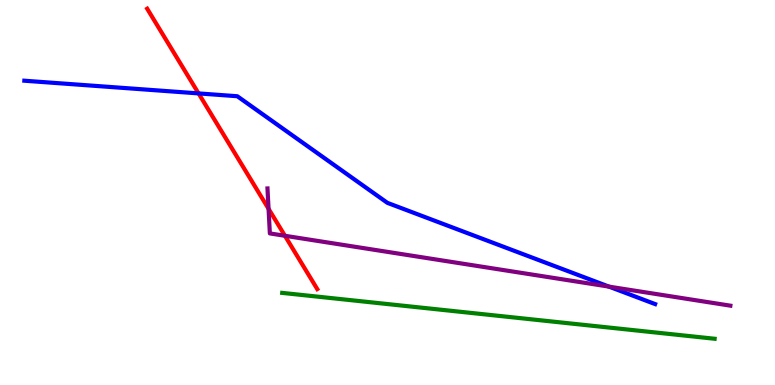[{'lines': ['blue', 'red'], 'intersections': [{'x': 2.56, 'y': 7.57}]}, {'lines': ['green', 'red'], 'intersections': []}, {'lines': ['purple', 'red'], 'intersections': [{'x': 3.47, 'y': 4.58}, {'x': 3.68, 'y': 3.88}]}, {'lines': ['blue', 'green'], 'intersections': []}, {'lines': ['blue', 'purple'], 'intersections': [{'x': 7.86, 'y': 2.56}]}, {'lines': ['green', 'purple'], 'intersections': []}]